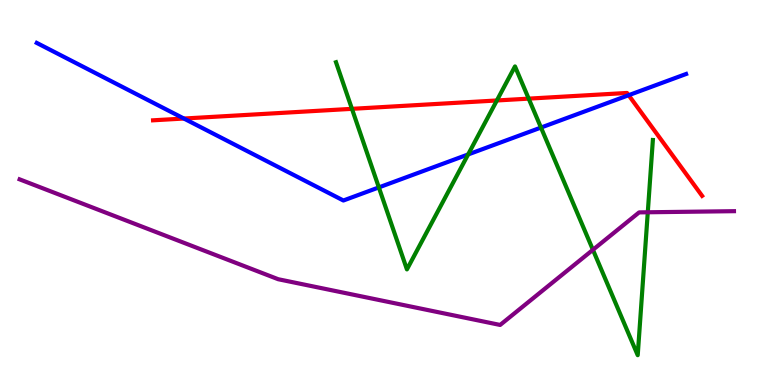[{'lines': ['blue', 'red'], 'intersections': [{'x': 2.37, 'y': 6.92}, {'x': 8.11, 'y': 7.53}]}, {'lines': ['green', 'red'], 'intersections': [{'x': 4.54, 'y': 7.17}, {'x': 6.41, 'y': 7.39}, {'x': 6.82, 'y': 7.44}]}, {'lines': ['purple', 'red'], 'intersections': []}, {'lines': ['blue', 'green'], 'intersections': [{'x': 4.89, 'y': 5.13}, {'x': 6.04, 'y': 5.99}, {'x': 6.98, 'y': 6.69}]}, {'lines': ['blue', 'purple'], 'intersections': []}, {'lines': ['green', 'purple'], 'intersections': [{'x': 7.65, 'y': 3.51}, {'x': 8.36, 'y': 4.49}]}]